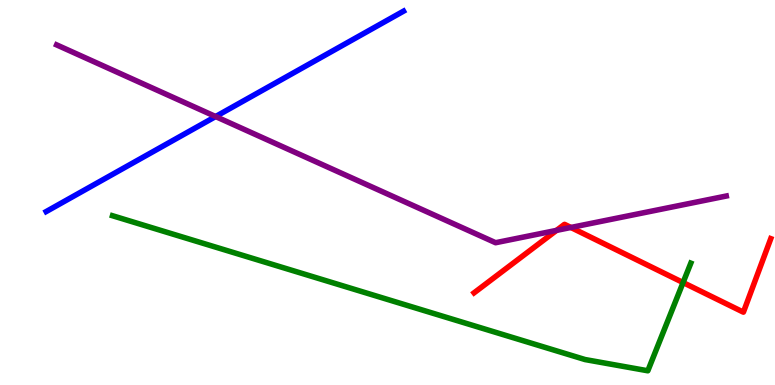[{'lines': ['blue', 'red'], 'intersections': []}, {'lines': ['green', 'red'], 'intersections': [{'x': 8.81, 'y': 2.66}]}, {'lines': ['purple', 'red'], 'intersections': [{'x': 7.18, 'y': 4.02}, {'x': 7.37, 'y': 4.09}]}, {'lines': ['blue', 'green'], 'intersections': []}, {'lines': ['blue', 'purple'], 'intersections': [{'x': 2.78, 'y': 6.97}]}, {'lines': ['green', 'purple'], 'intersections': []}]